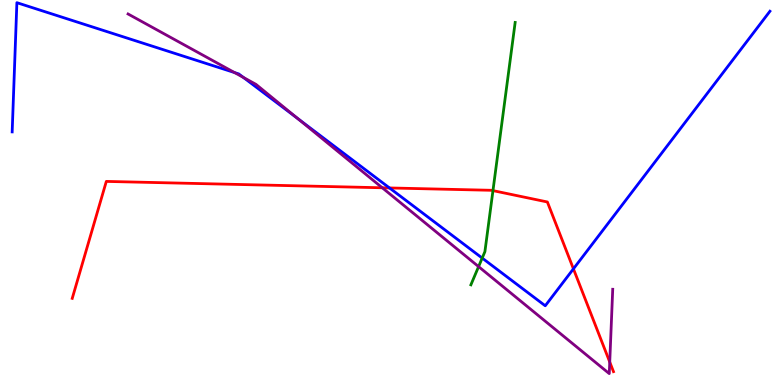[{'lines': ['blue', 'red'], 'intersections': [{'x': 5.03, 'y': 5.12}, {'x': 7.4, 'y': 3.02}]}, {'lines': ['green', 'red'], 'intersections': [{'x': 6.36, 'y': 5.05}]}, {'lines': ['purple', 'red'], 'intersections': [{'x': 4.93, 'y': 5.12}, {'x': 7.87, 'y': 0.597}]}, {'lines': ['blue', 'green'], 'intersections': [{'x': 6.22, 'y': 3.3}]}, {'lines': ['blue', 'purple'], 'intersections': [{'x': 3.03, 'y': 8.12}, {'x': 3.14, 'y': 7.99}, {'x': 3.84, 'y': 6.93}]}, {'lines': ['green', 'purple'], 'intersections': [{'x': 6.18, 'y': 3.07}]}]